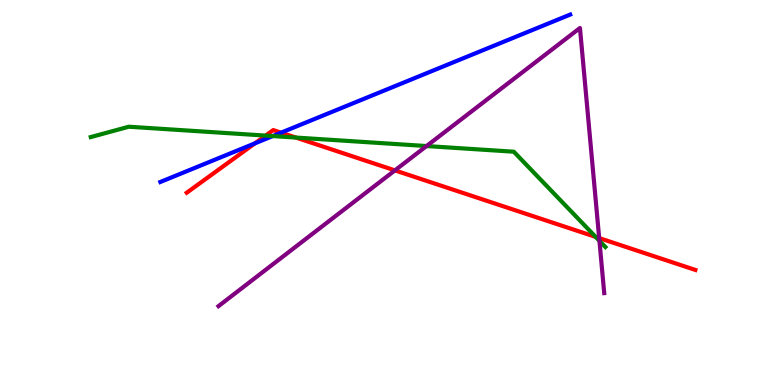[{'lines': ['blue', 'red'], 'intersections': [{'x': 3.29, 'y': 6.28}, {'x': 3.63, 'y': 6.55}]}, {'lines': ['green', 'red'], 'intersections': [{'x': 3.43, 'y': 6.48}, {'x': 3.82, 'y': 6.43}, {'x': 7.69, 'y': 3.85}]}, {'lines': ['purple', 'red'], 'intersections': [{'x': 5.1, 'y': 5.57}, {'x': 7.73, 'y': 3.82}]}, {'lines': ['blue', 'green'], 'intersections': [{'x': 3.52, 'y': 6.47}]}, {'lines': ['blue', 'purple'], 'intersections': []}, {'lines': ['green', 'purple'], 'intersections': [{'x': 5.5, 'y': 6.21}, {'x': 7.73, 'y': 3.74}]}]